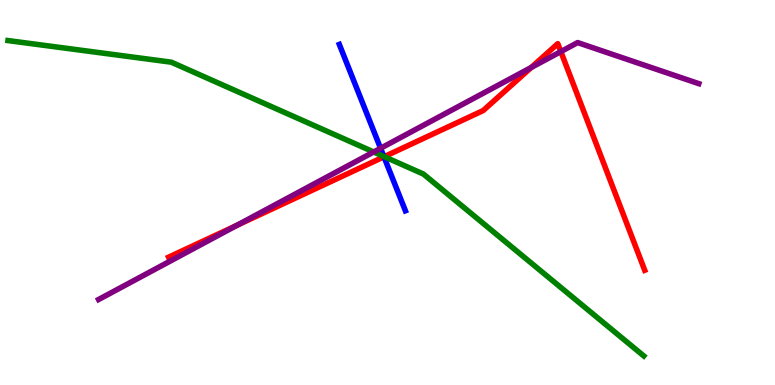[{'lines': ['blue', 'red'], 'intersections': [{'x': 4.95, 'y': 5.93}]}, {'lines': ['green', 'red'], 'intersections': [{'x': 4.96, 'y': 5.93}]}, {'lines': ['purple', 'red'], 'intersections': [{'x': 3.05, 'y': 4.14}, {'x': 6.85, 'y': 8.25}, {'x': 7.24, 'y': 8.66}]}, {'lines': ['blue', 'green'], 'intersections': [{'x': 4.95, 'y': 5.94}]}, {'lines': ['blue', 'purple'], 'intersections': [{'x': 4.91, 'y': 6.15}]}, {'lines': ['green', 'purple'], 'intersections': [{'x': 4.82, 'y': 6.05}]}]